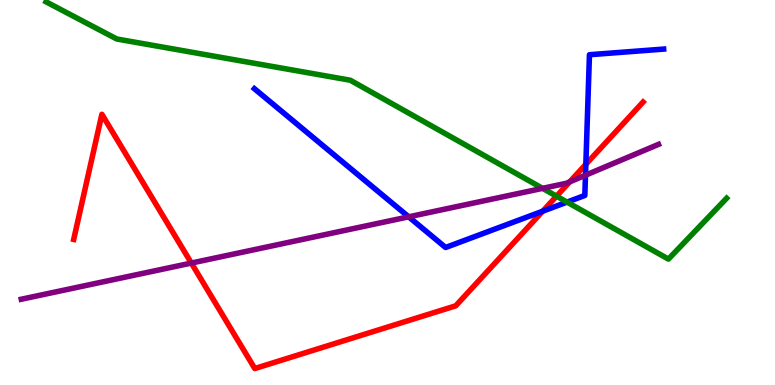[{'lines': ['blue', 'red'], 'intersections': [{'x': 7.0, 'y': 4.51}, {'x': 7.56, 'y': 5.73}]}, {'lines': ['green', 'red'], 'intersections': [{'x': 7.18, 'y': 4.9}]}, {'lines': ['purple', 'red'], 'intersections': [{'x': 2.47, 'y': 3.17}, {'x': 7.35, 'y': 5.28}]}, {'lines': ['blue', 'green'], 'intersections': [{'x': 7.32, 'y': 4.75}]}, {'lines': ['blue', 'purple'], 'intersections': [{'x': 5.27, 'y': 4.37}, {'x': 7.55, 'y': 5.45}]}, {'lines': ['green', 'purple'], 'intersections': [{'x': 7.0, 'y': 5.11}]}]